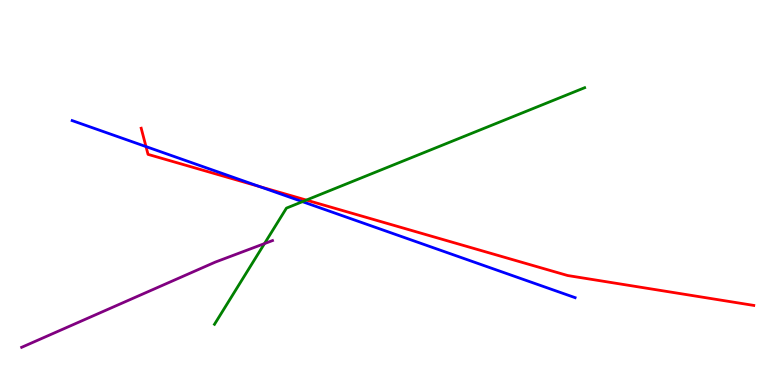[{'lines': ['blue', 'red'], 'intersections': [{'x': 1.88, 'y': 6.19}, {'x': 3.35, 'y': 5.15}]}, {'lines': ['green', 'red'], 'intersections': [{'x': 3.95, 'y': 4.8}]}, {'lines': ['purple', 'red'], 'intersections': []}, {'lines': ['blue', 'green'], 'intersections': [{'x': 3.9, 'y': 4.76}]}, {'lines': ['blue', 'purple'], 'intersections': []}, {'lines': ['green', 'purple'], 'intersections': [{'x': 3.41, 'y': 3.67}]}]